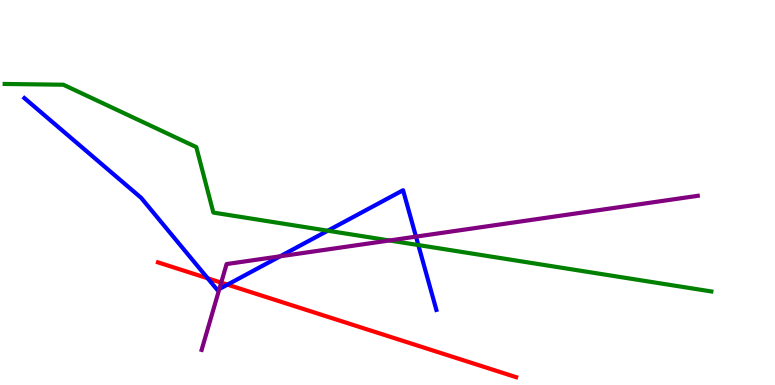[{'lines': ['blue', 'red'], 'intersections': [{'x': 2.68, 'y': 2.77}, {'x': 2.94, 'y': 2.61}]}, {'lines': ['green', 'red'], 'intersections': []}, {'lines': ['purple', 'red'], 'intersections': [{'x': 2.85, 'y': 2.66}]}, {'lines': ['blue', 'green'], 'intersections': [{'x': 4.23, 'y': 4.01}, {'x': 5.4, 'y': 3.64}]}, {'lines': ['blue', 'purple'], 'intersections': [{'x': 2.83, 'y': 2.49}, {'x': 3.61, 'y': 3.34}, {'x': 5.37, 'y': 3.85}]}, {'lines': ['green', 'purple'], 'intersections': [{'x': 5.03, 'y': 3.75}]}]